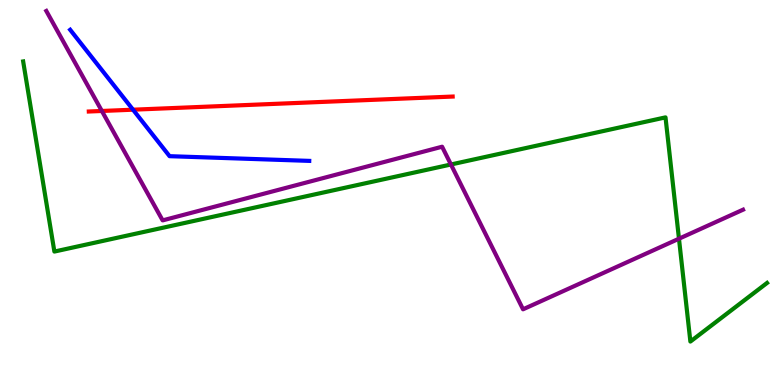[{'lines': ['blue', 'red'], 'intersections': [{'x': 1.72, 'y': 7.15}]}, {'lines': ['green', 'red'], 'intersections': []}, {'lines': ['purple', 'red'], 'intersections': [{'x': 1.31, 'y': 7.12}]}, {'lines': ['blue', 'green'], 'intersections': []}, {'lines': ['blue', 'purple'], 'intersections': []}, {'lines': ['green', 'purple'], 'intersections': [{'x': 5.82, 'y': 5.73}, {'x': 8.76, 'y': 3.8}]}]